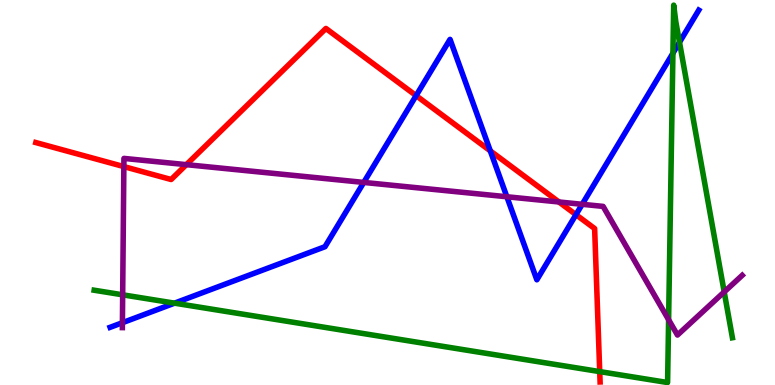[{'lines': ['blue', 'red'], 'intersections': [{'x': 5.37, 'y': 7.52}, {'x': 6.33, 'y': 6.08}, {'x': 7.43, 'y': 4.42}]}, {'lines': ['green', 'red'], 'intersections': [{'x': 7.74, 'y': 0.348}]}, {'lines': ['purple', 'red'], 'intersections': [{'x': 1.6, 'y': 5.67}, {'x': 2.4, 'y': 5.72}, {'x': 7.21, 'y': 4.75}]}, {'lines': ['blue', 'green'], 'intersections': [{'x': 2.25, 'y': 2.13}, {'x': 8.68, 'y': 8.62}, {'x': 8.77, 'y': 8.9}]}, {'lines': ['blue', 'purple'], 'intersections': [{'x': 1.58, 'y': 1.62}, {'x': 4.69, 'y': 5.26}, {'x': 6.54, 'y': 4.89}, {'x': 7.51, 'y': 4.69}]}, {'lines': ['green', 'purple'], 'intersections': [{'x': 1.58, 'y': 2.34}, {'x': 8.63, 'y': 1.7}, {'x': 9.34, 'y': 2.42}]}]